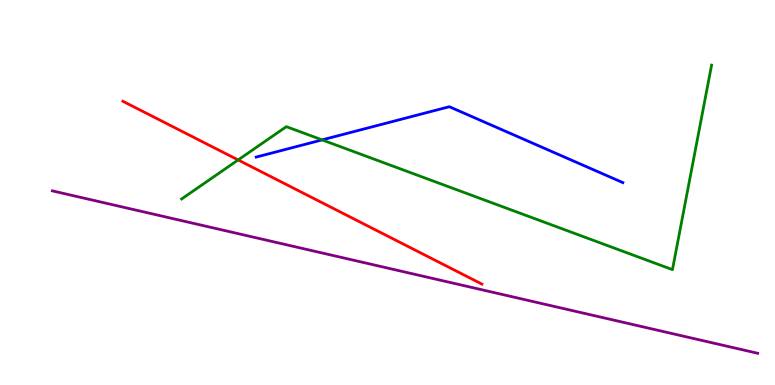[{'lines': ['blue', 'red'], 'intersections': []}, {'lines': ['green', 'red'], 'intersections': [{'x': 3.07, 'y': 5.85}]}, {'lines': ['purple', 'red'], 'intersections': []}, {'lines': ['blue', 'green'], 'intersections': [{'x': 4.16, 'y': 6.37}]}, {'lines': ['blue', 'purple'], 'intersections': []}, {'lines': ['green', 'purple'], 'intersections': []}]